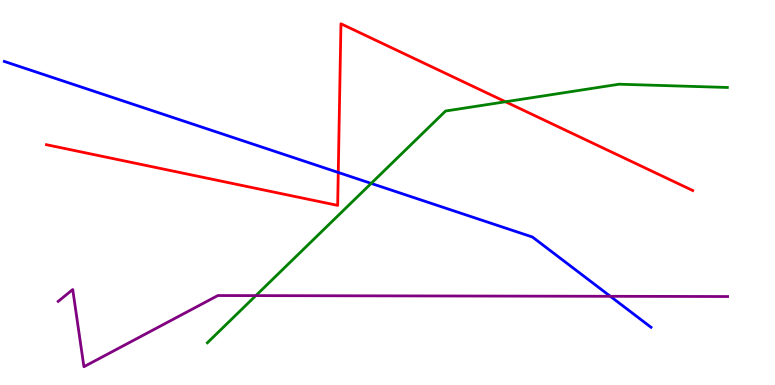[{'lines': ['blue', 'red'], 'intersections': [{'x': 4.36, 'y': 5.52}]}, {'lines': ['green', 'red'], 'intersections': [{'x': 6.52, 'y': 7.36}]}, {'lines': ['purple', 'red'], 'intersections': []}, {'lines': ['blue', 'green'], 'intersections': [{'x': 4.79, 'y': 5.24}]}, {'lines': ['blue', 'purple'], 'intersections': [{'x': 7.88, 'y': 2.3}]}, {'lines': ['green', 'purple'], 'intersections': [{'x': 3.3, 'y': 2.32}]}]